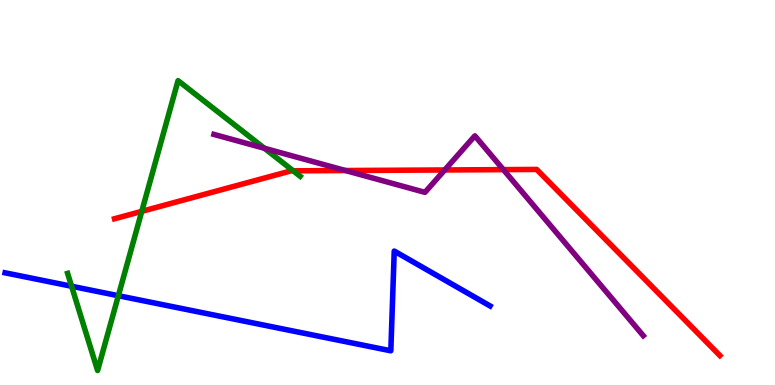[{'lines': ['blue', 'red'], 'intersections': []}, {'lines': ['green', 'red'], 'intersections': [{'x': 1.83, 'y': 4.51}, {'x': 3.78, 'y': 5.56}]}, {'lines': ['purple', 'red'], 'intersections': [{'x': 4.46, 'y': 5.57}, {'x': 5.74, 'y': 5.59}, {'x': 6.49, 'y': 5.59}]}, {'lines': ['blue', 'green'], 'intersections': [{'x': 0.924, 'y': 2.56}, {'x': 1.53, 'y': 2.32}]}, {'lines': ['blue', 'purple'], 'intersections': []}, {'lines': ['green', 'purple'], 'intersections': [{'x': 3.41, 'y': 6.15}]}]